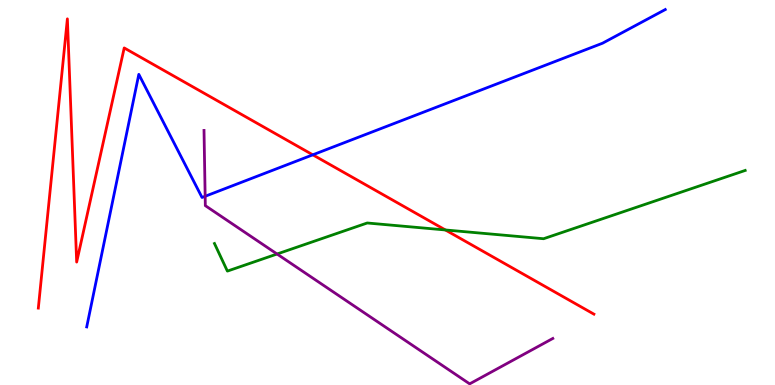[{'lines': ['blue', 'red'], 'intersections': [{'x': 4.04, 'y': 5.98}]}, {'lines': ['green', 'red'], 'intersections': [{'x': 5.75, 'y': 4.03}]}, {'lines': ['purple', 'red'], 'intersections': []}, {'lines': ['blue', 'green'], 'intersections': []}, {'lines': ['blue', 'purple'], 'intersections': [{'x': 2.65, 'y': 4.9}]}, {'lines': ['green', 'purple'], 'intersections': [{'x': 3.57, 'y': 3.4}]}]